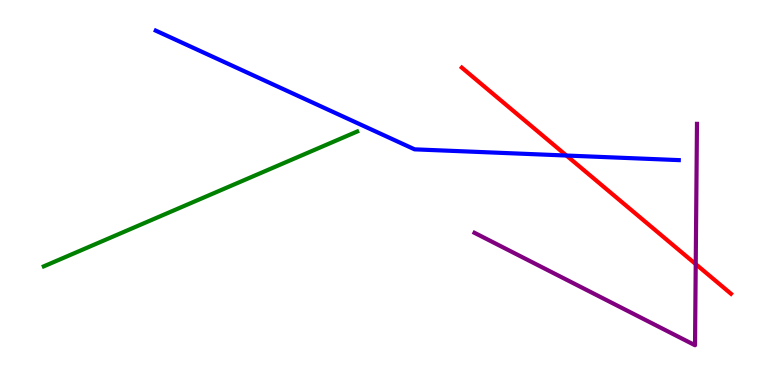[{'lines': ['blue', 'red'], 'intersections': [{'x': 7.31, 'y': 5.96}]}, {'lines': ['green', 'red'], 'intersections': []}, {'lines': ['purple', 'red'], 'intersections': [{'x': 8.98, 'y': 3.14}]}, {'lines': ['blue', 'green'], 'intersections': []}, {'lines': ['blue', 'purple'], 'intersections': []}, {'lines': ['green', 'purple'], 'intersections': []}]